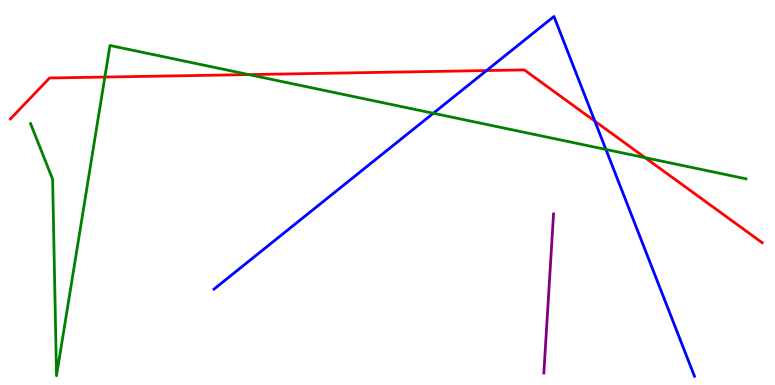[{'lines': ['blue', 'red'], 'intersections': [{'x': 6.28, 'y': 8.17}, {'x': 7.68, 'y': 6.85}]}, {'lines': ['green', 'red'], 'intersections': [{'x': 1.35, 'y': 8.0}, {'x': 3.21, 'y': 8.06}, {'x': 8.32, 'y': 5.9}]}, {'lines': ['purple', 'red'], 'intersections': []}, {'lines': ['blue', 'green'], 'intersections': [{'x': 5.59, 'y': 7.06}, {'x': 7.82, 'y': 6.12}]}, {'lines': ['blue', 'purple'], 'intersections': []}, {'lines': ['green', 'purple'], 'intersections': []}]